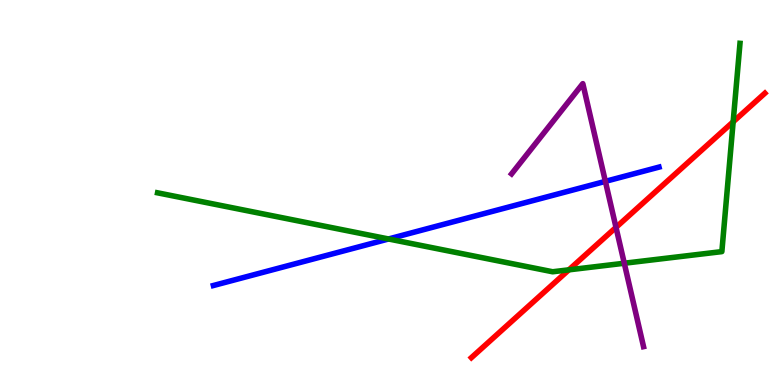[{'lines': ['blue', 'red'], 'intersections': []}, {'lines': ['green', 'red'], 'intersections': [{'x': 7.34, 'y': 2.99}, {'x': 9.46, 'y': 6.84}]}, {'lines': ['purple', 'red'], 'intersections': [{'x': 7.95, 'y': 4.09}]}, {'lines': ['blue', 'green'], 'intersections': [{'x': 5.01, 'y': 3.79}]}, {'lines': ['blue', 'purple'], 'intersections': [{'x': 7.81, 'y': 5.29}]}, {'lines': ['green', 'purple'], 'intersections': [{'x': 8.06, 'y': 3.16}]}]